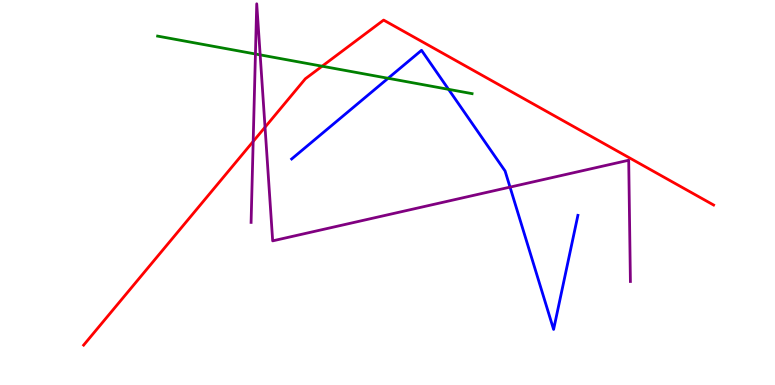[{'lines': ['blue', 'red'], 'intersections': []}, {'lines': ['green', 'red'], 'intersections': [{'x': 4.16, 'y': 8.28}]}, {'lines': ['purple', 'red'], 'intersections': [{'x': 3.27, 'y': 6.33}, {'x': 3.42, 'y': 6.7}]}, {'lines': ['blue', 'green'], 'intersections': [{'x': 5.01, 'y': 7.97}, {'x': 5.79, 'y': 7.68}]}, {'lines': ['blue', 'purple'], 'intersections': [{'x': 6.58, 'y': 5.14}]}, {'lines': ['green', 'purple'], 'intersections': [{'x': 3.3, 'y': 8.6}, {'x': 3.36, 'y': 8.57}]}]